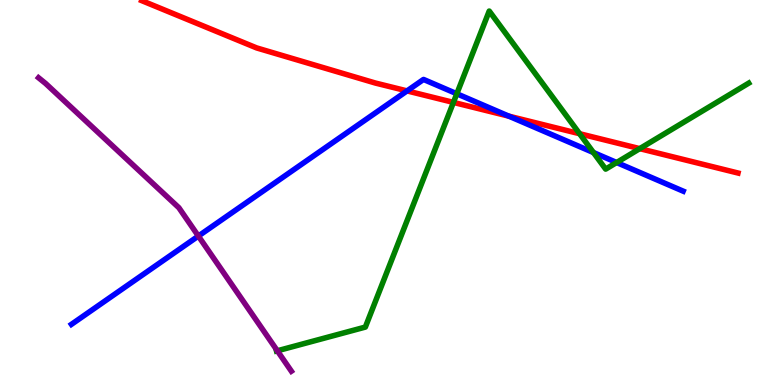[{'lines': ['blue', 'red'], 'intersections': [{'x': 5.25, 'y': 7.64}, {'x': 6.57, 'y': 6.98}]}, {'lines': ['green', 'red'], 'intersections': [{'x': 5.85, 'y': 7.34}, {'x': 7.48, 'y': 6.53}, {'x': 8.25, 'y': 6.14}]}, {'lines': ['purple', 'red'], 'intersections': []}, {'lines': ['blue', 'green'], 'intersections': [{'x': 5.89, 'y': 7.56}, {'x': 7.66, 'y': 6.04}, {'x': 7.96, 'y': 5.78}]}, {'lines': ['blue', 'purple'], 'intersections': [{'x': 2.56, 'y': 3.87}]}, {'lines': ['green', 'purple'], 'intersections': [{'x': 3.58, 'y': 0.889}]}]